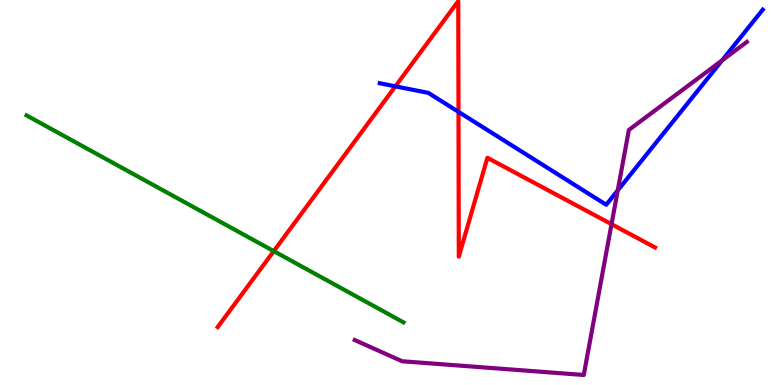[{'lines': ['blue', 'red'], 'intersections': [{'x': 5.1, 'y': 7.76}, {'x': 5.92, 'y': 7.09}]}, {'lines': ['green', 'red'], 'intersections': [{'x': 3.53, 'y': 3.48}]}, {'lines': ['purple', 'red'], 'intersections': [{'x': 7.89, 'y': 4.18}]}, {'lines': ['blue', 'green'], 'intersections': []}, {'lines': ['blue', 'purple'], 'intersections': [{'x': 7.97, 'y': 5.05}, {'x': 9.32, 'y': 8.43}]}, {'lines': ['green', 'purple'], 'intersections': []}]